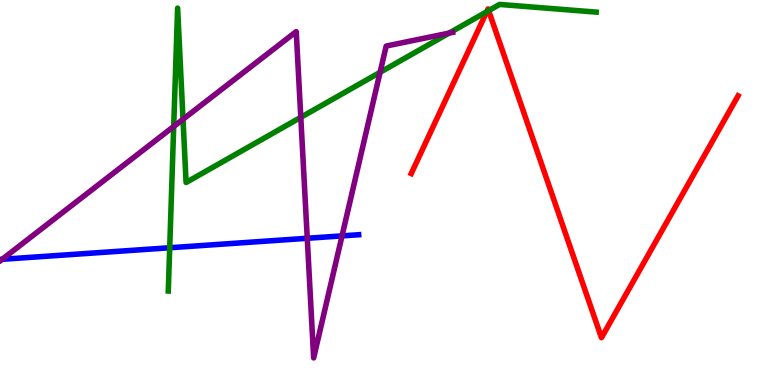[{'lines': ['blue', 'red'], 'intersections': []}, {'lines': ['green', 'red'], 'intersections': [{'x': 6.28, 'y': 9.7}, {'x': 6.31, 'y': 9.72}]}, {'lines': ['purple', 'red'], 'intersections': []}, {'lines': ['blue', 'green'], 'intersections': [{'x': 2.19, 'y': 3.56}]}, {'lines': ['blue', 'purple'], 'intersections': [{'x': 0.0279, 'y': 3.27}, {'x': 3.96, 'y': 3.81}, {'x': 4.41, 'y': 3.87}]}, {'lines': ['green', 'purple'], 'intersections': [{'x': 2.24, 'y': 6.71}, {'x': 2.36, 'y': 6.9}, {'x': 3.88, 'y': 6.95}, {'x': 4.9, 'y': 8.12}, {'x': 5.8, 'y': 9.14}]}]